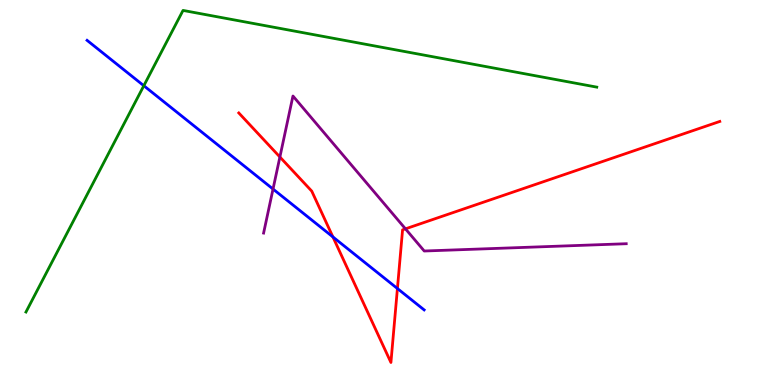[{'lines': ['blue', 'red'], 'intersections': [{'x': 4.3, 'y': 3.85}, {'x': 5.13, 'y': 2.51}]}, {'lines': ['green', 'red'], 'intersections': []}, {'lines': ['purple', 'red'], 'intersections': [{'x': 3.61, 'y': 5.92}, {'x': 5.23, 'y': 4.06}]}, {'lines': ['blue', 'green'], 'intersections': [{'x': 1.86, 'y': 7.77}]}, {'lines': ['blue', 'purple'], 'intersections': [{'x': 3.52, 'y': 5.09}]}, {'lines': ['green', 'purple'], 'intersections': []}]